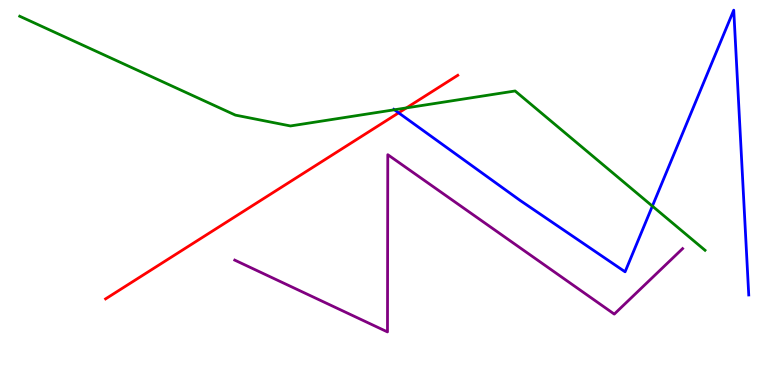[{'lines': ['blue', 'red'], 'intersections': [{'x': 5.14, 'y': 7.07}]}, {'lines': ['green', 'red'], 'intersections': [{'x': 5.24, 'y': 7.2}]}, {'lines': ['purple', 'red'], 'intersections': []}, {'lines': ['blue', 'green'], 'intersections': [{'x': 5.09, 'y': 7.15}, {'x': 8.42, 'y': 4.65}]}, {'lines': ['blue', 'purple'], 'intersections': []}, {'lines': ['green', 'purple'], 'intersections': []}]